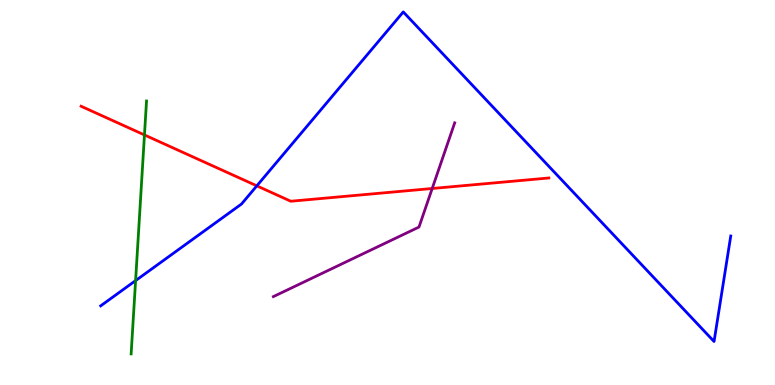[{'lines': ['blue', 'red'], 'intersections': [{'x': 3.31, 'y': 5.17}]}, {'lines': ['green', 'red'], 'intersections': [{'x': 1.86, 'y': 6.49}]}, {'lines': ['purple', 'red'], 'intersections': [{'x': 5.58, 'y': 5.1}]}, {'lines': ['blue', 'green'], 'intersections': [{'x': 1.75, 'y': 2.71}]}, {'lines': ['blue', 'purple'], 'intersections': []}, {'lines': ['green', 'purple'], 'intersections': []}]